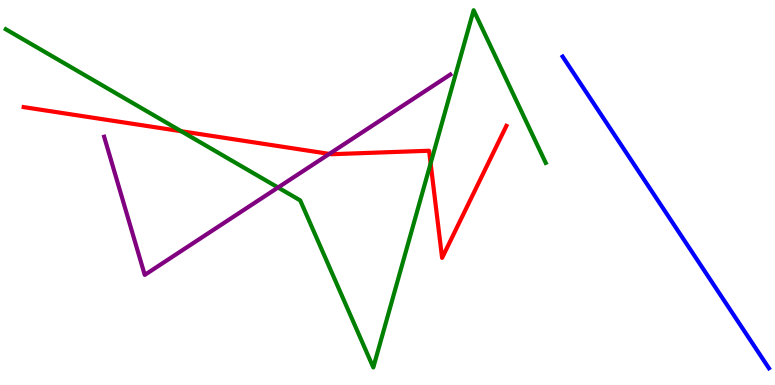[{'lines': ['blue', 'red'], 'intersections': []}, {'lines': ['green', 'red'], 'intersections': [{'x': 2.34, 'y': 6.59}, {'x': 5.56, 'y': 5.76}]}, {'lines': ['purple', 'red'], 'intersections': [{'x': 4.25, 'y': 6.0}]}, {'lines': ['blue', 'green'], 'intersections': []}, {'lines': ['blue', 'purple'], 'intersections': []}, {'lines': ['green', 'purple'], 'intersections': [{'x': 3.59, 'y': 5.13}]}]